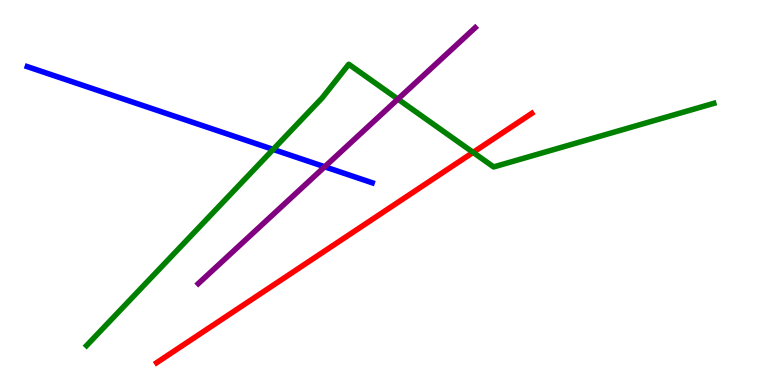[{'lines': ['blue', 'red'], 'intersections': []}, {'lines': ['green', 'red'], 'intersections': [{'x': 6.1, 'y': 6.04}]}, {'lines': ['purple', 'red'], 'intersections': []}, {'lines': ['blue', 'green'], 'intersections': [{'x': 3.52, 'y': 6.12}]}, {'lines': ['blue', 'purple'], 'intersections': [{'x': 4.19, 'y': 5.67}]}, {'lines': ['green', 'purple'], 'intersections': [{'x': 5.13, 'y': 7.43}]}]